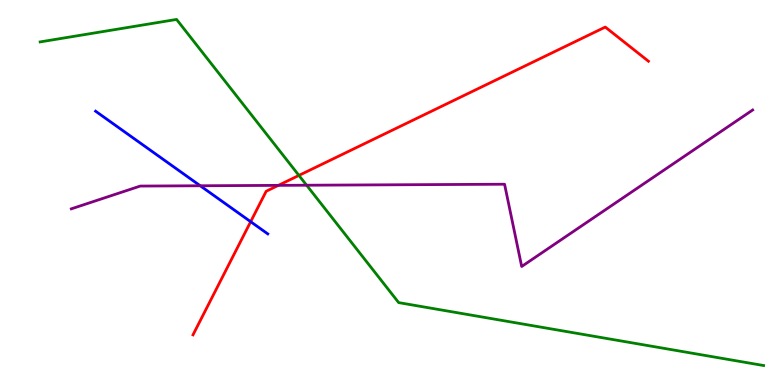[{'lines': ['blue', 'red'], 'intersections': [{'x': 3.23, 'y': 4.24}]}, {'lines': ['green', 'red'], 'intersections': [{'x': 3.86, 'y': 5.44}]}, {'lines': ['purple', 'red'], 'intersections': [{'x': 3.59, 'y': 5.19}]}, {'lines': ['blue', 'green'], 'intersections': []}, {'lines': ['blue', 'purple'], 'intersections': [{'x': 2.58, 'y': 5.18}]}, {'lines': ['green', 'purple'], 'intersections': [{'x': 3.96, 'y': 5.19}]}]